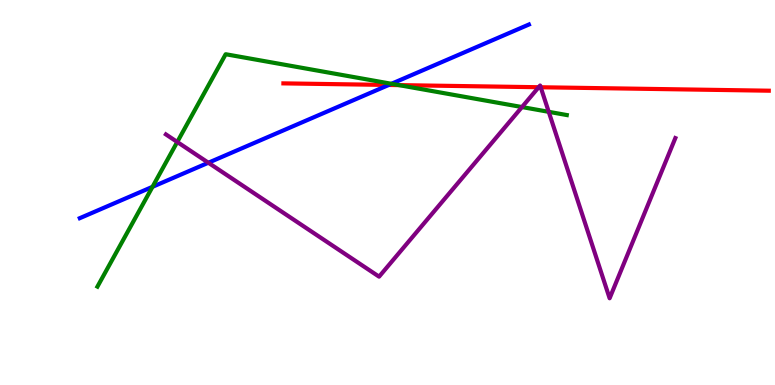[{'lines': ['blue', 'red'], 'intersections': [{'x': 5.02, 'y': 7.79}]}, {'lines': ['green', 'red'], 'intersections': [{'x': 5.15, 'y': 7.79}]}, {'lines': ['purple', 'red'], 'intersections': [{'x': 6.95, 'y': 7.73}, {'x': 6.98, 'y': 7.73}]}, {'lines': ['blue', 'green'], 'intersections': [{'x': 1.97, 'y': 5.15}, {'x': 5.05, 'y': 7.82}]}, {'lines': ['blue', 'purple'], 'intersections': [{'x': 2.69, 'y': 5.77}]}, {'lines': ['green', 'purple'], 'intersections': [{'x': 2.29, 'y': 6.31}, {'x': 6.74, 'y': 7.22}, {'x': 7.08, 'y': 7.1}]}]